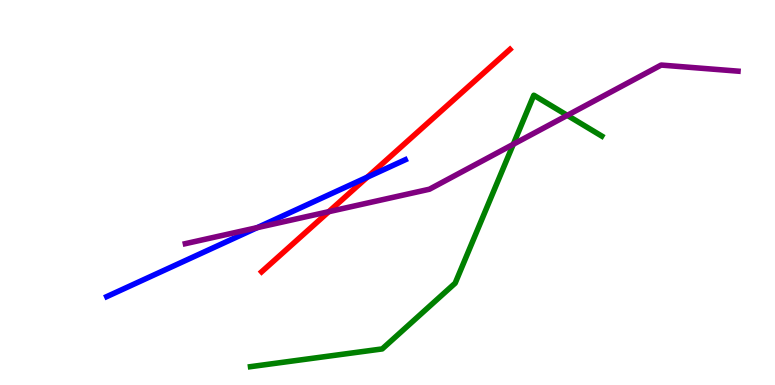[{'lines': ['blue', 'red'], 'intersections': [{'x': 4.74, 'y': 5.4}]}, {'lines': ['green', 'red'], 'intersections': []}, {'lines': ['purple', 'red'], 'intersections': [{'x': 4.24, 'y': 4.5}]}, {'lines': ['blue', 'green'], 'intersections': []}, {'lines': ['blue', 'purple'], 'intersections': [{'x': 3.32, 'y': 4.09}]}, {'lines': ['green', 'purple'], 'intersections': [{'x': 6.62, 'y': 6.25}, {'x': 7.32, 'y': 7.0}]}]